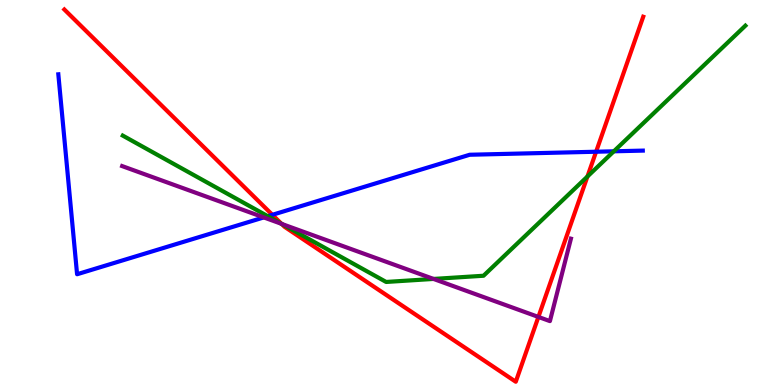[{'lines': ['blue', 'red'], 'intersections': [{'x': 3.51, 'y': 4.42}, {'x': 7.69, 'y': 6.06}]}, {'lines': ['green', 'red'], 'intersections': [{'x': 3.63, 'y': 4.19}, {'x': 7.58, 'y': 5.41}]}, {'lines': ['purple', 'red'], 'intersections': [{'x': 3.63, 'y': 4.19}, {'x': 6.95, 'y': 1.77}]}, {'lines': ['blue', 'green'], 'intersections': [{'x': 3.46, 'y': 4.38}, {'x': 7.92, 'y': 6.07}]}, {'lines': ['blue', 'purple'], 'intersections': [{'x': 3.4, 'y': 4.35}]}, {'lines': ['green', 'purple'], 'intersections': [{'x': 3.63, 'y': 4.18}, {'x': 5.59, 'y': 2.75}]}]